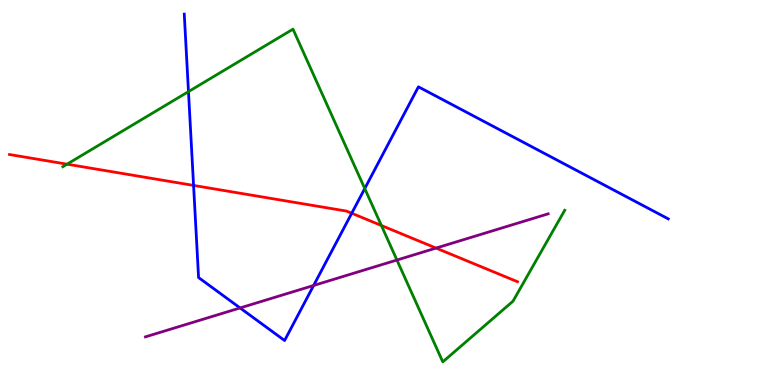[{'lines': ['blue', 'red'], 'intersections': [{'x': 2.5, 'y': 5.18}, {'x': 4.54, 'y': 4.46}]}, {'lines': ['green', 'red'], 'intersections': [{'x': 0.865, 'y': 5.74}, {'x': 4.92, 'y': 4.14}]}, {'lines': ['purple', 'red'], 'intersections': [{'x': 5.63, 'y': 3.56}]}, {'lines': ['blue', 'green'], 'intersections': [{'x': 2.43, 'y': 7.62}, {'x': 4.71, 'y': 5.1}]}, {'lines': ['blue', 'purple'], 'intersections': [{'x': 3.1, 'y': 2.0}, {'x': 4.05, 'y': 2.58}]}, {'lines': ['green', 'purple'], 'intersections': [{'x': 5.12, 'y': 3.25}]}]